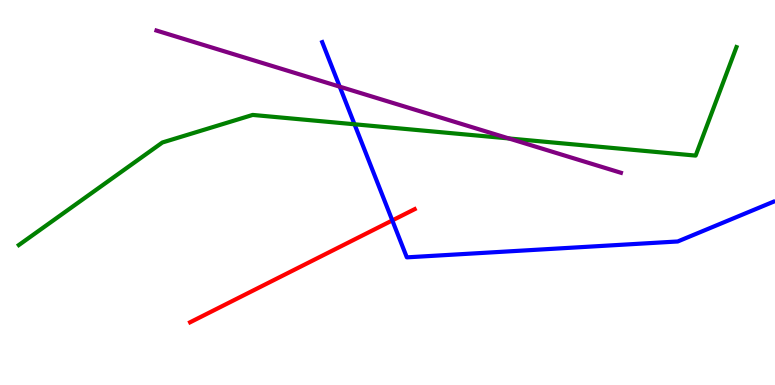[{'lines': ['blue', 'red'], 'intersections': [{'x': 5.06, 'y': 4.27}]}, {'lines': ['green', 'red'], 'intersections': []}, {'lines': ['purple', 'red'], 'intersections': []}, {'lines': ['blue', 'green'], 'intersections': [{'x': 4.57, 'y': 6.77}]}, {'lines': ['blue', 'purple'], 'intersections': [{'x': 4.38, 'y': 7.75}]}, {'lines': ['green', 'purple'], 'intersections': [{'x': 6.57, 'y': 6.4}]}]